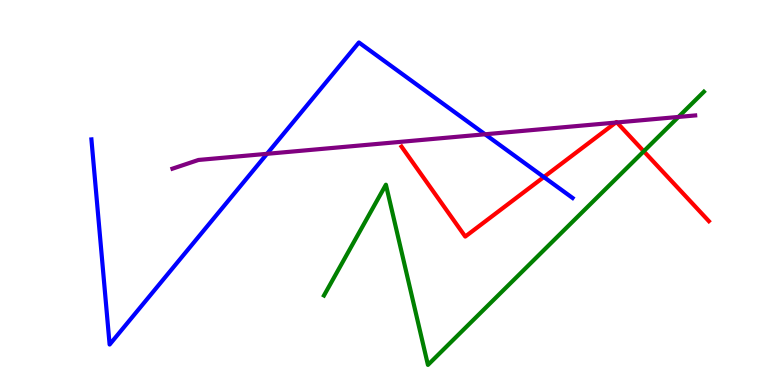[{'lines': ['blue', 'red'], 'intersections': [{'x': 7.02, 'y': 5.4}]}, {'lines': ['green', 'red'], 'intersections': [{'x': 8.31, 'y': 6.07}]}, {'lines': ['purple', 'red'], 'intersections': [{'x': 7.95, 'y': 6.82}, {'x': 7.96, 'y': 6.82}]}, {'lines': ['blue', 'green'], 'intersections': []}, {'lines': ['blue', 'purple'], 'intersections': [{'x': 3.45, 'y': 6.0}, {'x': 6.26, 'y': 6.51}]}, {'lines': ['green', 'purple'], 'intersections': [{'x': 8.75, 'y': 6.96}]}]